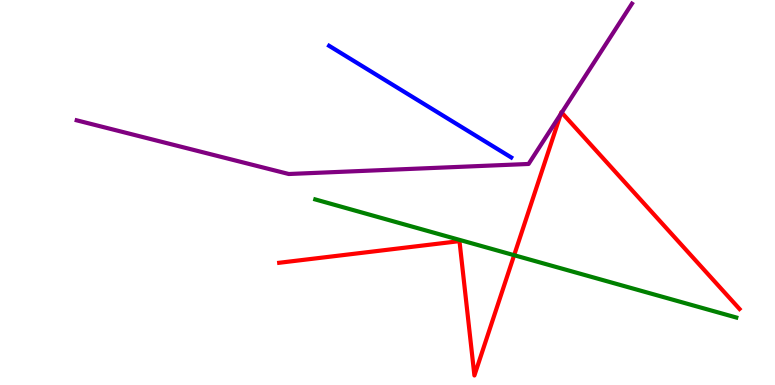[{'lines': ['blue', 'red'], 'intersections': []}, {'lines': ['green', 'red'], 'intersections': [{'x': 6.63, 'y': 3.37}]}, {'lines': ['purple', 'red'], 'intersections': [{'x': 7.24, 'y': 7.04}, {'x': 7.25, 'y': 7.08}]}, {'lines': ['blue', 'green'], 'intersections': []}, {'lines': ['blue', 'purple'], 'intersections': []}, {'lines': ['green', 'purple'], 'intersections': []}]